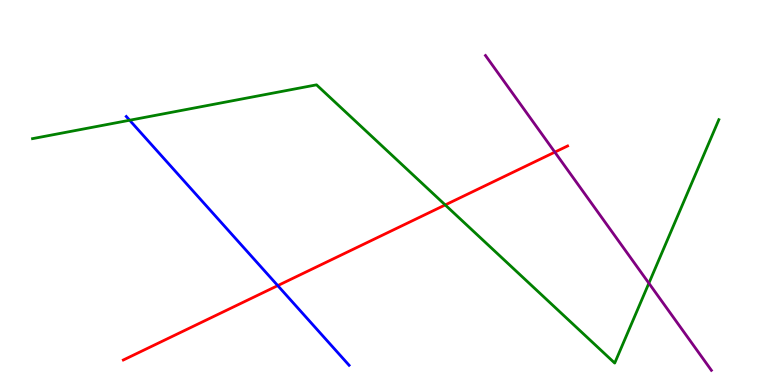[{'lines': ['blue', 'red'], 'intersections': [{'x': 3.58, 'y': 2.58}]}, {'lines': ['green', 'red'], 'intersections': [{'x': 5.74, 'y': 4.68}]}, {'lines': ['purple', 'red'], 'intersections': [{'x': 7.16, 'y': 6.05}]}, {'lines': ['blue', 'green'], 'intersections': [{'x': 1.67, 'y': 6.88}]}, {'lines': ['blue', 'purple'], 'intersections': []}, {'lines': ['green', 'purple'], 'intersections': [{'x': 8.37, 'y': 2.64}]}]